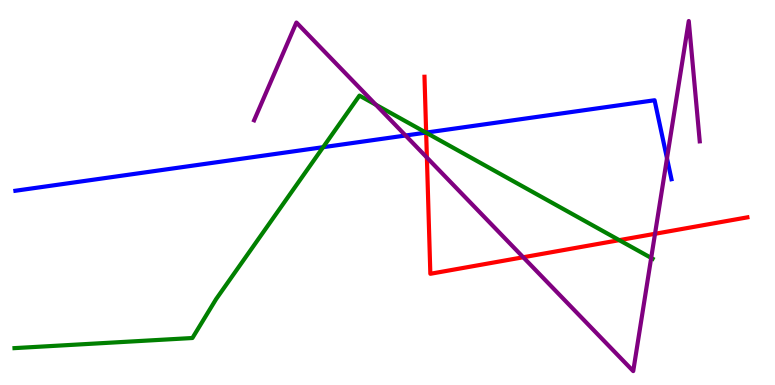[{'lines': ['blue', 'red'], 'intersections': [{'x': 5.5, 'y': 6.56}]}, {'lines': ['green', 'red'], 'intersections': [{'x': 5.5, 'y': 6.55}, {'x': 7.99, 'y': 3.76}]}, {'lines': ['purple', 'red'], 'intersections': [{'x': 5.51, 'y': 5.91}, {'x': 6.75, 'y': 3.32}, {'x': 8.45, 'y': 3.93}]}, {'lines': ['blue', 'green'], 'intersections': [{'x': 4.17, 'y': 6.18}, {'x': 5.5, 'y': 6.56}]}, {'lines': ['blue', 'purple'], 'intersections': [{'x': 5.23, 'y': 6.48}, {'x': 8.61, 'y': 5.89}]}, {'lines': ['green', 'purple'], 'intersections': [{'x': 4.85, 'y': 7.28}, {'x': 8.4, 'y': 3.3}]}]